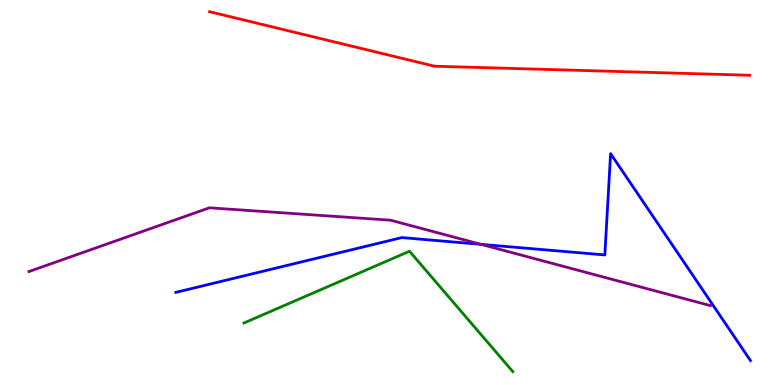[{'lines': ['blue', 'red'], 'intersections': []}, {'lines': ['green', 'red'], 'intersections': []}, {'lines': ['purple', 'red'], 'intersections': []}, {'lines': ['blue', 'green'], 'intersections': []}, {'lines': ['blue', 'purple'], 'intersections': [{'x': 6.21, 'y': 3.65}]}, {'lines': ['green', 'purple'], 'intersections': []}]